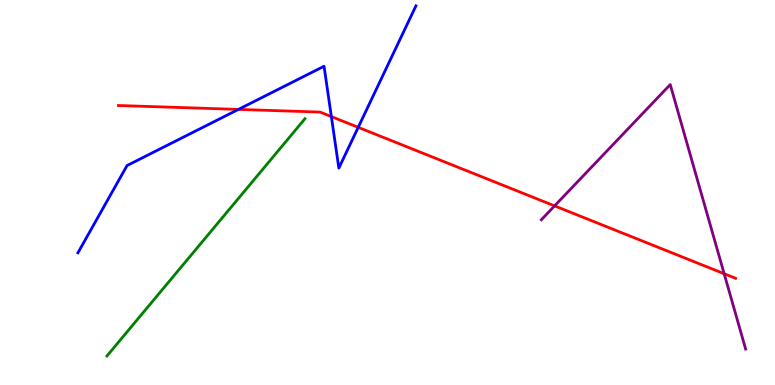[{'lines': ['blue', 'red'], 'intersections': [{'x': 3.08, 'y': 7.16}, {'x': 4.28, 'y': 6.97}, {'x': 4.62, 'y': 6.69}]}, {'lines': ['green', 'red'], 'intersections': []}, {'lines': ['purple', 'red'], 'intersections': [{'x': 7.16, 'y': 4.65}, {'x': 9.34, 'y': 2.89}]}, {'lines': ['blue', 'green'], 'intersections': []}, {'lines': ['blue', 'purple'], 'intersections': []}, {'lines': ['green', 'purple'], 'intersections': []}]